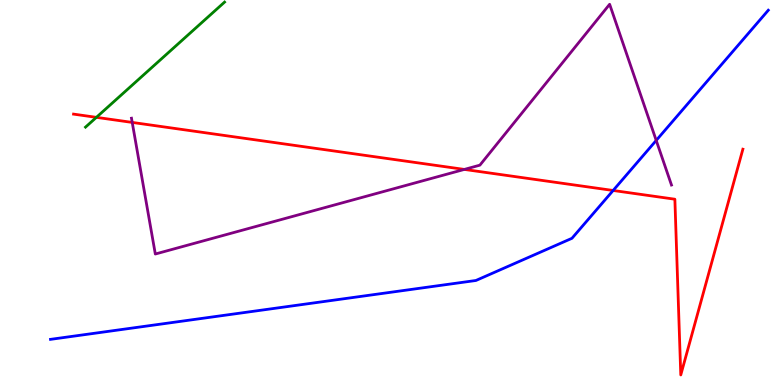[{'lines': ['blue', 'red'], 'intersections': [{'x': 7.91, 'y': 5.05}]}, {'lines': ['green', 'red'], 'intersections': [{'x': 1.24, 'y': 6.95}]}, {'lines': ['purple', 'red'], 'intersections': [{'x': 1.71, 'y': 6.82}, {'x': 5.99, 'y': 5.6}]}, {'lines': ['blue', 'green'], 'intersections': []}, {'lines': ['blue', 'purple'], 'intersections': [{'x': 8.47, 'y': 6.35}]}, {'lines': ['green', 'purple'], 'intersections': []}]